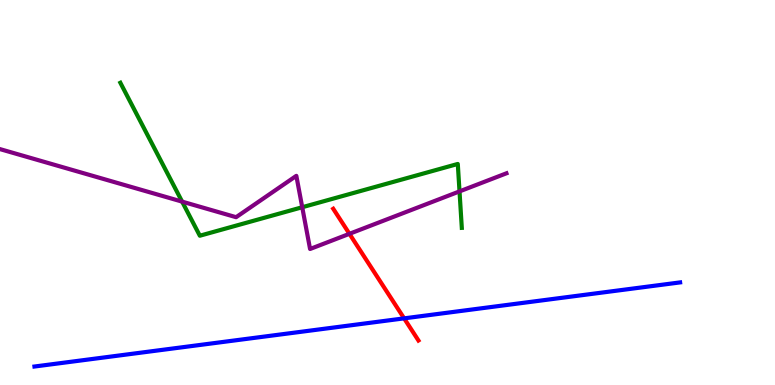[{'lines': ['blue', 'red'], 'intersections': [{'x': 5.21, 'y': 1.73}]}, {'lines': ['green', 'red'], 'intersections': []}, {'lines': ['purple', 'red'], 'intersections': [{'x': 4.51, 'y': 3.93}]}, {'lines': ['blue', 'green'], 'intersections': []}, {'lines': ['blue', 'purple'], 'intersections': []}, {'lines': ['green', 'purple'], 'intersections': [{'x': 2.35, 'y': 4.76}, {'x': 3.9, 'y': 4.62}, {'x': 5.93, 'y': 5.03}]}]